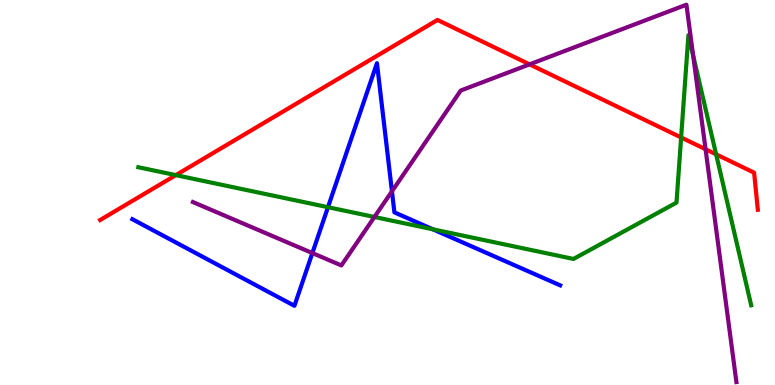[{'lines': ['blue', 'red'], 'intersections': []}, {'lines': ['green', 'red'], 'intersections': [{'x': 2.27, 'y': 5.45}, {'x': 8.79, 'y': 6.43}, {'x': 9.24, 'y': 5.99}]}, {'lines': ['purple', 'red'], 'intersections': [{'x': 6.83, 'y': 8.33}, {'x': 9.1, 'y': 6.12}]}, {'lines': ['blue', 'green'], 'intersections': [{'x': 4.23, 'y': 4.62}, {'x': 5.59, 'y': 4.04}]}, {'lines': ['blue', 'purple'], 'intersections': [{'x': 4.03, 'y': 3.43}, {'x': 5.06, 'y': 5.03}]}, {'lines': ['green', 'purple'], 'intersections': [{'x': 4.83, 'y': 4.36}, {'x': 8.94, 'y': 8.56}]}]